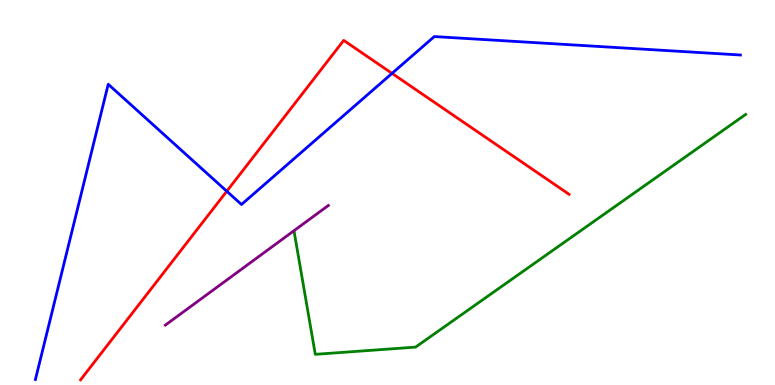[{'lines': ['blue', 'red'], 'intersections': [{'x': 2.93, 'y': 5.03}, {'x': 5.06, 'y': 8.09}]}, {'lines': ['green', 'red'], 'intersections': []}, {'lines': ['purple', 'red'], 'intersections': []}, {'lines': ['blue', 'green'], 'intersections': []}, {'lines': ['blue', 'purple'], 'intersections': []}, {'lines': ['green', 'purple'], 'intersections': []}]